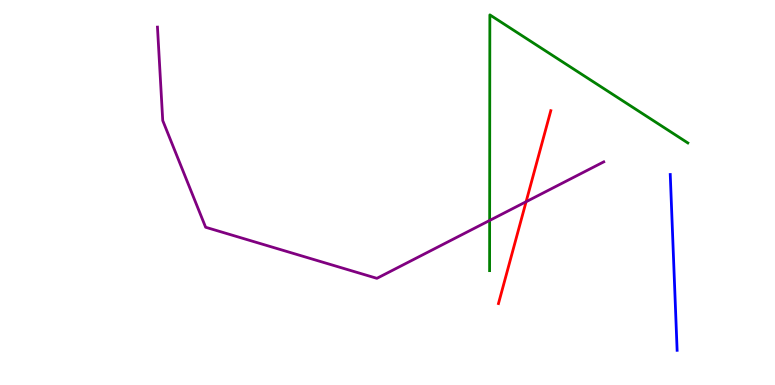[{'lines': ['blue', 'red'], 'intersections': []}, {'lines': ['green', 'red'], 'intersections': []}, {'lines': ['purple', 'red'], 'intersections': [{'x': 6.79, 'y': 4.76}]}, {'lines': ['blue', 'green'], 'intersections': []}, {'lines': ['blue', 'purple'], 'intersections': []}, {'lines': ['green', 'purple'], 'intersections': [{'x': 6.32, 'y': 4.27}]}]